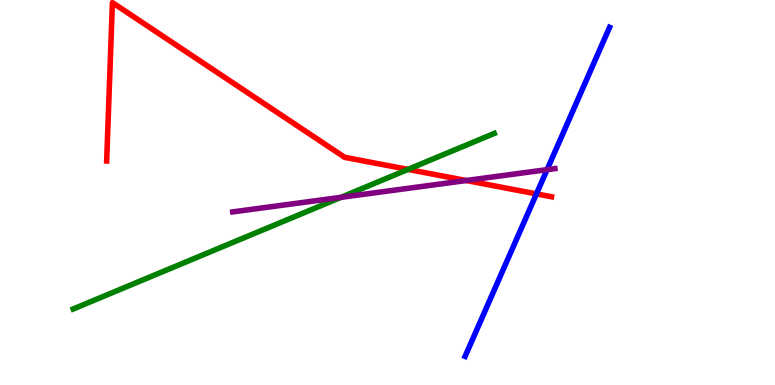[{'lines': ['blue', 'red'], 'intersections': [{'x': 6.92, 'y': 4.96}]}, {'lines': ['green', 'red'], 'intersections': [{'x': 5.26, 'y': 5.6}]}, {'lines': ['purple', 'red'], 'intersections': [{'x': 6.02, 'y': 5.31}]}, {'lines': ['blue', 'green'], 'intersections': []}, {'lines': ['blue', 'purple'], 'intersections': [{'x': 7.06, 'y': 5.59}]}, {'lines': ['green', 'purple'], 'intersections': [{'x': 4.4, 'y': 4.87}]}]